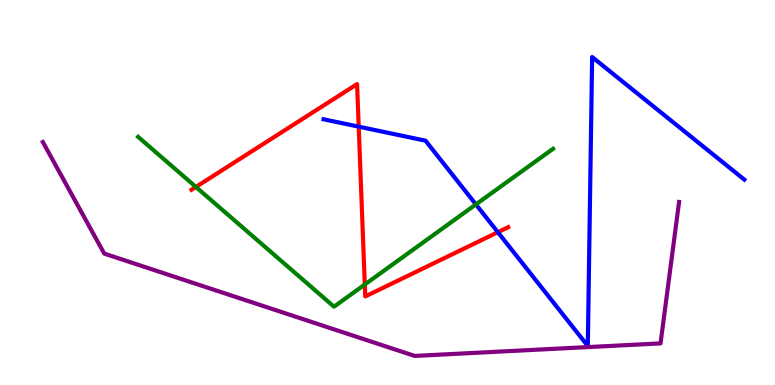[{'lines': ['blue', 'red'], 'intersections': [{'x': 4.63, 'y': 6.71}, {'x': 6.42, 'y': 3.97}]}, {'lines': ['green', 'red'], 'intersections': [{'x': 2.53, 'y': 5.14}, {'x': 4.71, 'y': 2.61}]}, {'lines': ['purple', 'red'], 'intersections': []}, {'lines': ['blue', 'green'], 'intersections': [{'x': 6.14, 'y': 4.69}]}, {'lines': ['blue', 'purple'], 'intersections': []}, {'lines': ['green', 'purple'], 'intersections': []}]